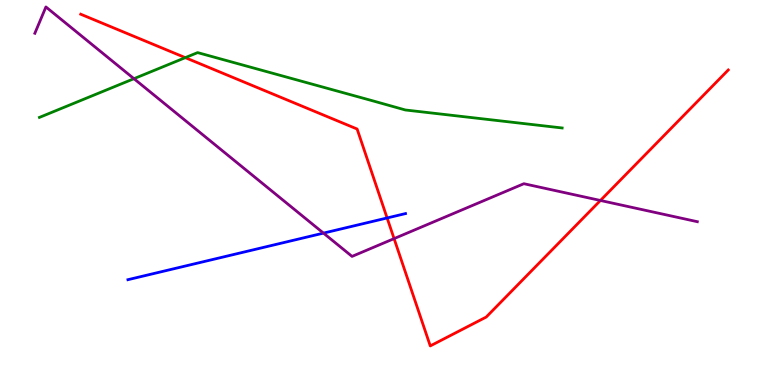[{'lines': ['blue', 'red'], 'intersections': [{'x': 5.0, 'y': 4.34}]}, {'lines': ['green', 'red'], 'intersections': [{'x': 2.39, 'y': 8.5}]}, {'lines': ['purple', 'red'], 'intersections': [{'x': 5.08, 'y': 3.8}, {'x': 7.75, 'y': 4.79}]}, {'lines': ['blue', 'green'], 'intersections': []}, {'lines': ['blue', 'purple'], 'intersections': [{'x': 4.17, 'y': 3.94}]}, {'lines': ['green', 'purple'], 'intersections': [{'x': 1.73, 'y': 7.96}]}]